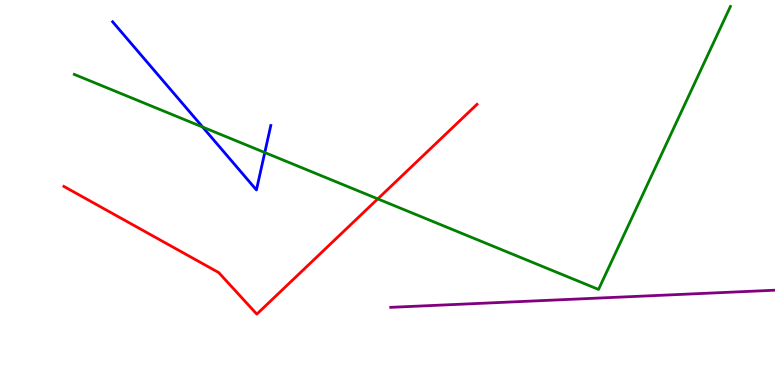[{'lines': ['blue', 'red'], 'intersections': []}, {'lines': ['green', 'red'], 'intersections': [{'x': 4.87, 'y': 4.83}]}, {'lines': ['purple', 'red'], 'intersections': []}, {'lines': ['blue', 'green'], 'intersections': [{'x': 2.61, 'y': 6.7}, {'x': 3.42, 'y': 6.04}]}, {'lines': ['blue', 'purple'], 'intersections': []}, {'lines': ['green', 'purple'], 'intersections': []}]